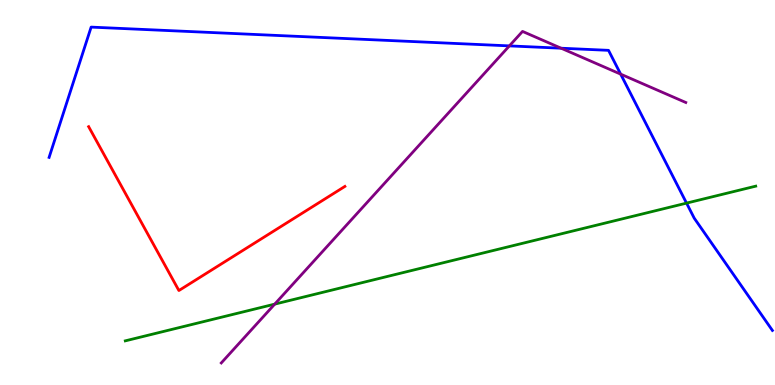[{'lines': ['blue', 'red'], 'intersections': []}, {'lines': ['green', 'red'], 'intersections': []}, {'lines': ['purple', 'red'], 'intersections': []}, {'lines': ['blue', 'green'], 'intersections': [{'x': 8.86, 'y': 4.72}]}, {'lines': ['blue', 'purple'], 'intersections': [{'x': 6.57, 'y': 8.81}, {'x': 7.24, 'y': 8.75}, {'x': 8.01, 'y': 8.07}]}, {'lines': ['green', 'purple'], 'intersections': [{'x': 3.54, 'y': 2.1}]}]